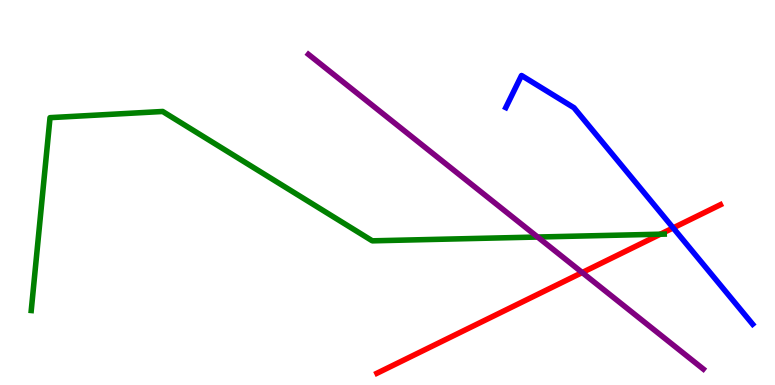[{'lines': ['blue', 'red'], 'intersections': [{'x': 8.69, 'y': 4.08}]}, {'lines': ['green', 'red'], 'intersections': [{'x': 8.52, 'y': 3.92}]}, {'lines': ['purple', 'red'], 'intersections': [{'x': 7.51, 'y': 2.92}]}, {'lines': ['blue', 'green'], 'intersections': []}, {'lines': ['blue', 'purple'], 'intersections': []}, {'lines': ['green', 'purple'], 'intersections': [{'x': 6.94, 'y': 3.84}]}]